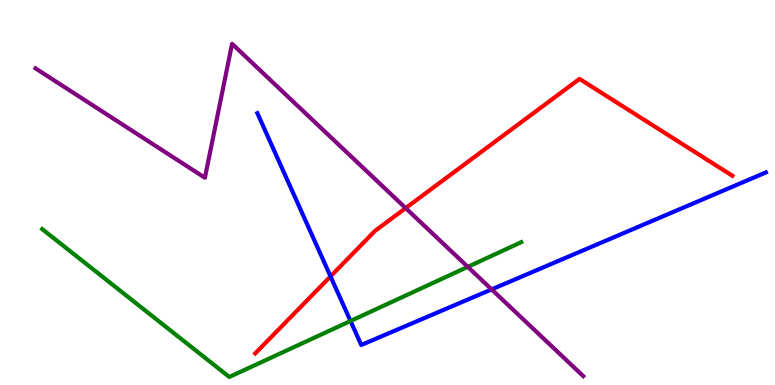[{'lines': ['blue', 'red'], 'intersections': [{'x': 4.26, 'y': 2.82}]}, {'lines': ['green', 'red'], 'intersections': []}, {'lines': ['purple', 'red'], 'intersections': [{'x': 5.23, 'y': 4.6}]}, {'lines': ['blue', 'green'], 'intersections': [{'x': 4.52, 'y': 1.66}]}, {'lines': ['blue', 'purple'], 'intersections': [{'x': 6.34, 'y': 2.48}]}, {'lines': ['green', 'purple'], 'intersections': [{'x': 6.04, 'y': 3.07}]}]